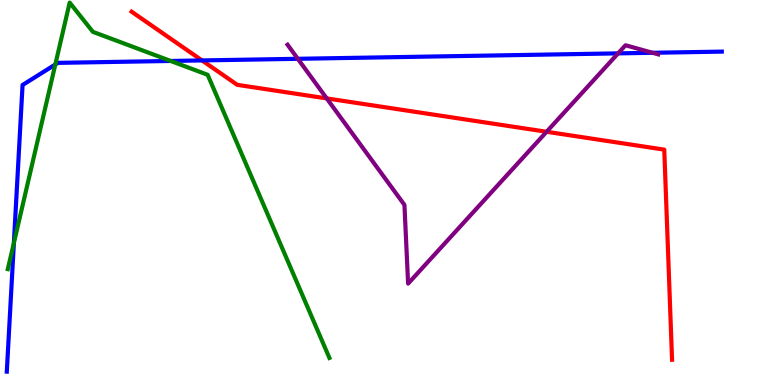[{'lines': ['blue', 'red'], 'intersections': [{'x': 2.61, 'y': 8.43}]}, {'lines': ['green', 'red'], 'intersections': []}, {'lines': ['purple', 'red'], 'intersections': [{'x': 4.22, 'y': 7.44}, {'x': 7.05, 'y': 6.58}]}, {'lines': ['blue', 'green'], 'intersections': [{'x': 0.179, 'y': 3.69}, {'x': 0.714, 'y': 8.32}, {'x': 2.2, 'y': 8.42}]}, {'lines': ['blue', 'purple'], 'intersections': [{'x': 3.84, 'y': 8.47}, {'x': 7.98, 'y': 8.61}, {'x': 8.42, 'y': 8.63}]}, {'lines': ['green', 'purple'], 'intersections': []}]